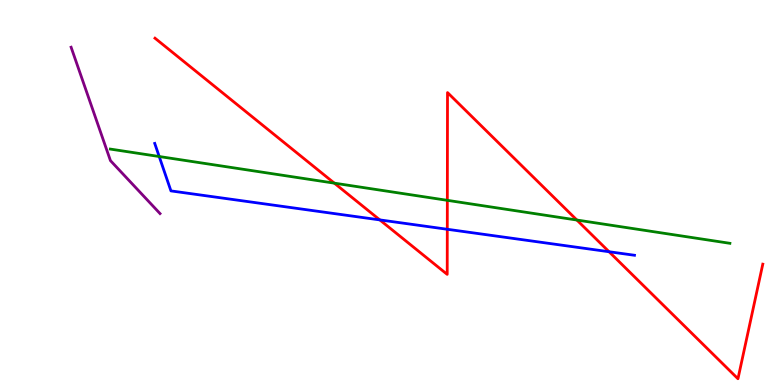[{'lines': ['blue', 'red'], 'intersections': [{'x': 4.9, 'y': 4.29}, {'x': 5.77, 'y': 4.04}, {'x': 7.86, 'y': 3.46}]}, {'lines': ['green', 'red'], 'intersections': [{'x': 4.31, 'y': 5.24}, {'x': 5.77, 'y': 4.8}, {'x': 7.44, 'y': 4.28}]}, {'lines': ['purple', 'red'], 'intersections': []}, {'lines': ['blue', 'green'], 'intersections': [{'x': 2.05, 'y': 5.93}]}, {'lines': ['blue', 'purple'], 'intersections': []}, {'lines': ['green', 'purple'], 'intersections': []}]